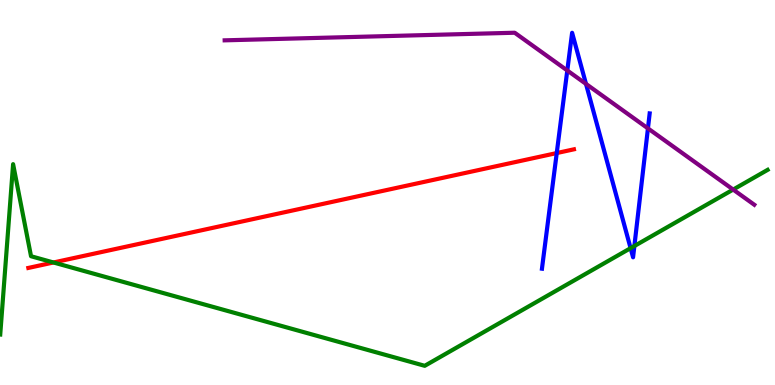[{'lines': ['blue', 'red'], 'intersections': [{'x': 7.18, 'y': 6.02}]}, {'lines': ['green', 'red'], 'intersections': [{'x': 0.69, 'y': 3.18}]}, {'lines': ['purple', 'red'], 'intersections': []}, {'lines': ['blue', 'green'], 'intersections': [{'x': 8.14, 'y': 3.55}, {'x': 8.19, 'y': 3.61}]}, {'lines': ['blue', 'purple'], 'intersections': [{'x': 7.32, 'y': 8.17}, {'x': 7.56, 'y': 7.82}, {'x': 8.36, 'y': 6.67}]}, {'lines': ['green', 'purple'], 'intersections': [{'x': 9.46, 'y': 5.08}]}]